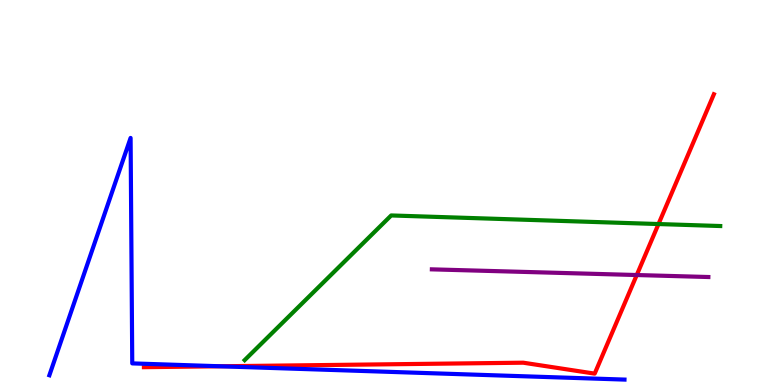[{'lines': ['blue', 'red'], 'intersections': [{'x': 2.84, 'y': 0.486}]}, {'lines': ['green', 'red'], 'intersections': [{'x': 8.5, 'y': 4.18}]}, {'lines': ['purple', 'red'], 'intersections': [{'x': 8.22, 'y': 2.86}]}, {'lines': ['blue', 'green'], 'intersections': []}, {'lines': ['blue', 'purple'], 'intersections': []}, {'lines': ['green', 'purple'], 'intersections': []}]